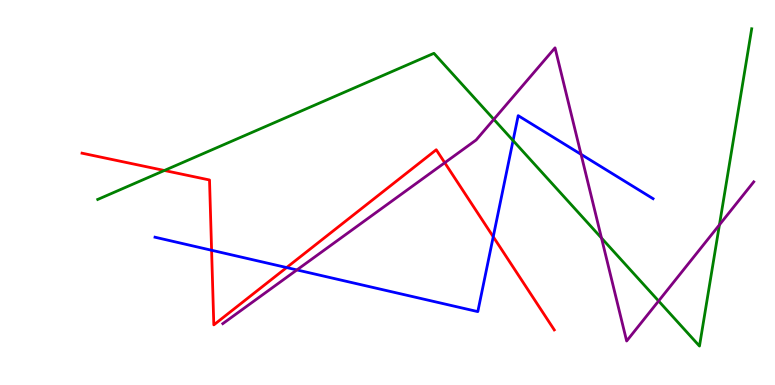[{'lines': ['blue', 'red'], 'intersections': [{'x': 2.73, 'y': 3.5}, {'x': 3.7, 'y': 3.05}, {'x': 6.36, 'y': 3.85}]}, {'lines': ['green', 'red'], 'intersections': [{'x': 2.12, 'y': 5.57}]}, {'lines': ['purple', 'red'], 'intersections': [{'x': 5.74, 'y': 5.77}]}, {'lines': ['blue', 'green'], 'intersections': [{'x': 6.62, 'y': 6.35}]}, {'lines': ['blue', 'purple'], 'intersections': [{'x': 3.83, 'y': 2.99}, {'x': 7.5, 'y': 5.99}]}, {'lines': ['green', 'purple'], 'intersections': [{'x': 6.37, 'y': 6.9}, {'x': 7.76, 'y': 3.82}, {'x': 8.5, 'y': 2.18}, {'x': 9.28, 'y': 4.16}]}]